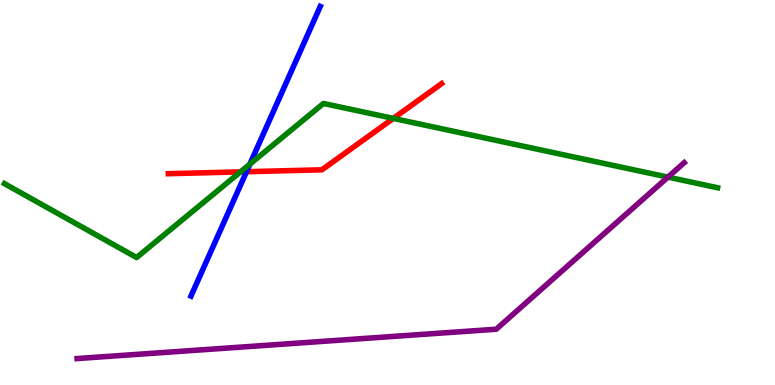[{'lines': ['blue', 'red'], 'intersections': [{'x': 3.18, 'y': 5.54}]}, {'lines': ['green', 'red'], 'intersections': [{'x': 3.1, 'y': 5.54}, {'x': 5.07, 'y': 6.92}]}, {'lines': ['purple', 'red'], 'intersections': []}, {'lines': ['blue', 'green'], 'intersections': [{'x': 3.22, 'y': 5.74}]}, {'lines': ['blue', 'purple'], 'intersections': []}, {'lines': ['green', 'purple'], 'intersections': [{'x': 8.62, 'y': 5.4}]}]